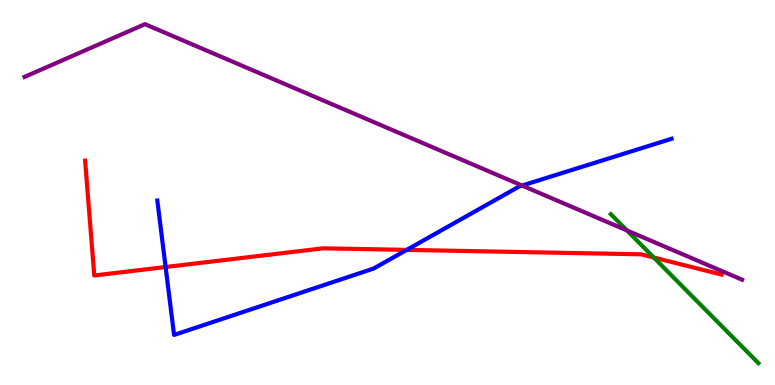[{'lines': ['blue', 'red'], 'intersections': [{'x': 2.14, 'y': 3.06}, {'x': 5.25, 'y': 3.51}]}, {'lines': ['green', 'red'], 'intersections': [{'x': 8.44, 'y': 3.31}]}, {'lines': ['purple', 'red'], 'intersections': []}, {'lines': ['blue', 'green'], 'intersections': []}, {'lines': ['blue', 'purple'], 'intersections': [{'x': 6.74, 'y': 5.18}]}, {'lines': ['green', 'purple'], 'intersections': [{'x': 8.09, 'y': 4.01}]}]